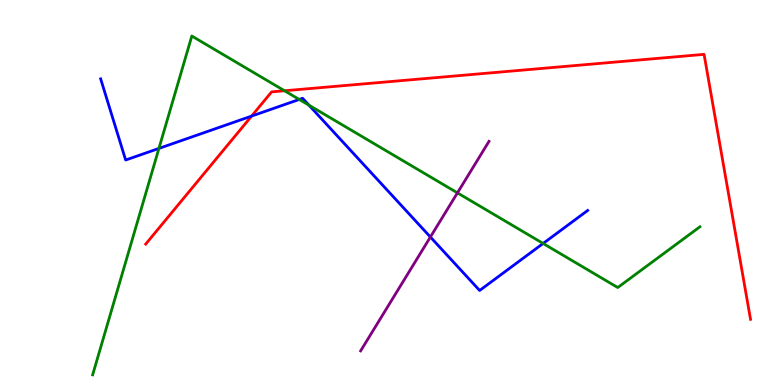[{'lines': ['blue', 'red'], 'intersections': [{'x': 3.25, 'y': 6.98}]}, {'lines': ['green', 'red'], 'intersections': [{'x': 3.67, 'y': 7.64}]}, {'lines': ['purple', 'red'], 'intersections': []}, {'lines': ['blue', 'green'], 'intersections': [{'x': 2.05, 'y': 6.14}, {'x': 3.86, 'y': 7.42}, {'x': 3.99, 'y': 7.27}, {'x': 7.01, 'y': 3.68}]}, {'lines': ['blue', 'purple'], 'intersections': [{'x': 5.55, 'y': 3.84}]}, {'lines': ['green', 'purple'], 'intersections': [{'x': 5.9, 'y': 4.99}]}]